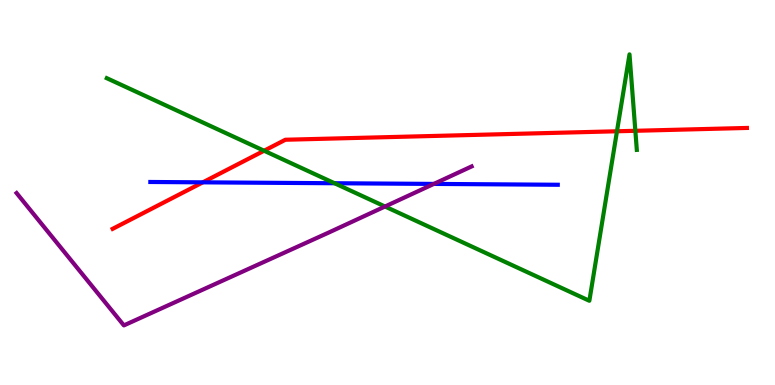[{'lines': ['blue', 'red'], 'intersections': [{'x': 2.62, 'y': 5.26}]}, {'lines': ['green', 'red'], 'intersections': [{'x': 3.41, 'y': 6.08}, {'x': 7.96, 'y': 6.59}, {'x': 8.2, 'y': 6.6}]}, {'lines': ['purple', 'red'], 'intersections': []}, {'lines': ['blue', 'green'], 'intersections': [{'x': 4.32, 'y': 5.24}]}, {'lines': ['blue', 'purple'], 'intersections': [{'x': 5.6, 'y': 5.22}]}, {'lines': ['green', 'purple'], 'intersections': [{'x': 4.97, 'y': 4.64}]}]